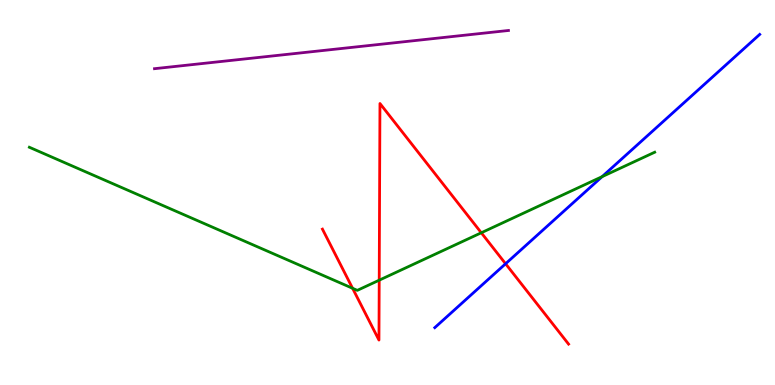[{'lines': ['blue', 'red'], 'intersections': [{'x': 6.52, 'y': 3.15}]}, {'lines': ['green', 'red'], 'intersections': [{'x': 4.55, 'y': 2.51}, {'x': 4.89, 'y': 2.72}, {'x': 6.21, 'y': 3.95}]}, {'lines': ['purple', 'red'], 'intersections': []}, {'lines': ['blue', 'green'], 'intersections': [{'x': 7.77, 'y': 5.41}]}, {'lines': ['blue', 'purple'], 'intersections': []}, {'lines': ['green', 'purple'], 'intersections': []}]